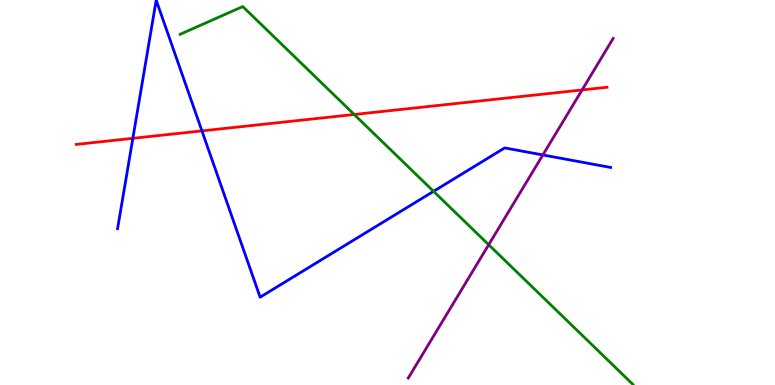[{'lines': ['blue', 'red'], 'intersections': [{'x': 1.71, 'y': 6.41}, {'x': 2.61, 'y': 6.6}]}, {'lines': ['green', 'red'], 'intersections': [{'x': 4.57, 'y': 7.03}]}, {'lines': ['purple', 'red'], 'intersections': [{'x': 7.51, 'y': 7.66}]}, {'lines': ['blue', 'green'], 'intersections': [{'x': 5.59, 'y': 5.03}]}, {'lines': ['blue', 'purple'], 'intersections': [{'x': 7.0, 'y': 5.98}]}, {'lines': ['green', 'purple'], 'intersections': [{'x': 6.31, 'y': 3.64}]}]